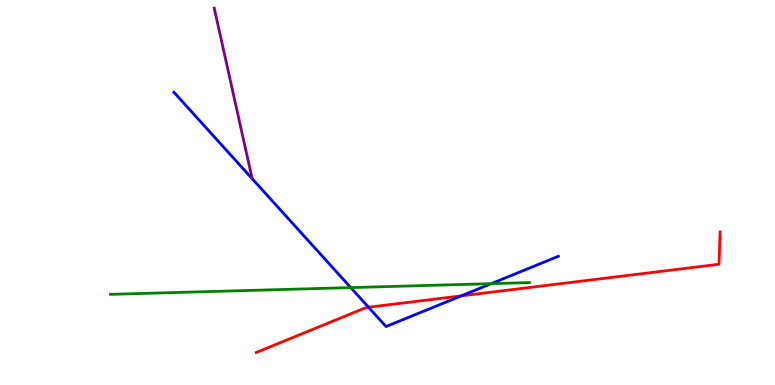[{'lines': ['blue', 'red'], 'intersections': [{'x': 4.76, 'y': 2.02}, {'x': 5.95, 'y': 2.32}]}, {'lines': ['green', 'red'], 'intersections': []}, {'lines': ['purple', 'red'], 'intersections': []}, {'lines': ['blue', 'green'], 'intersections': [{'x': 4.53, 'y': 2.53}, {'x': 6.34, 'y': 2.63}]}, {'lines': ['blue', 'purple'], 'intersections': []}, {'lines': ['green', 'purple'], 'intersections': []}]